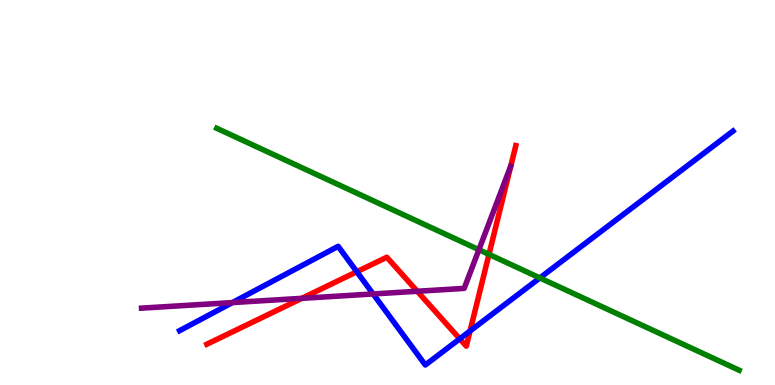[{'lines': ['blue', 'red'], 'intersections': [{'x': 4.6, 'y': 2.94}, {'x': 5.93, 'y': 1.2}, {'x': 6.07, 'y': 1.4}]}, {'lines': ['green', 'red'], 'intersections': [{'x': 6.31, 'y': 3.39}]}, {'lines': ['purple', 'red'], 'intersections': [{'x': 3.89, 'y': 2.25}, {'x': 5.38, 'y': 2.43}]}, {'lines': ['blue', 'green'], 'intersections': [{'x': 6.97, 'y': 2.78}]}, {'lines': ['blue', 'purple'], 'intersections': [{'x': 3.0, 'y': 2.14}, {'x': 4.81, 'y': 2.36}]}, {'lines': ['green', 'purple'], 'intersections': [{'x': 6.18, 'y': 3.51}]}]